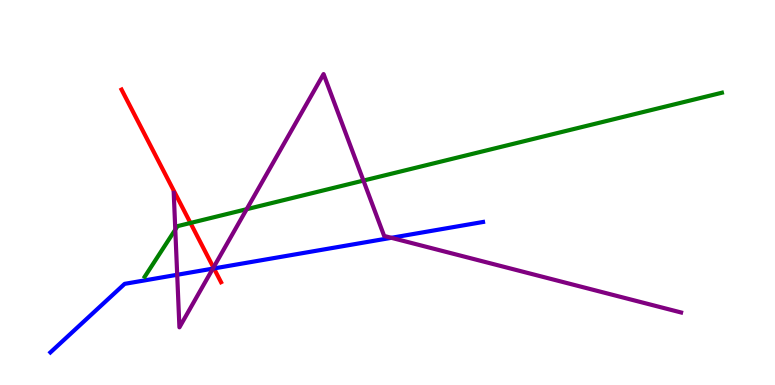[{'lines': ['blue', 'red'], 'intersections': [{'x': 2.76, 'y': 3.03}]}, {'lines': ['green', 'red'], 'intersections': [{'x': 2.46, 'y': 4.21}]}, {'lines': ['purple', 'red'], 'intersections': [{'x': 2.75, 'y': 3.05}]}, {'lines': ['blue', 'green'], 'intersections': []}, {'lines': ['blue', 'purple'], 'intersections': [{'x': 2.29, 'y': 2.86}, {'x': 2.75, 'y': 3.02}, {'x': 5.05, 'y': 3.82}]}, {'lines': ['green', 'purple'], 'intersections': [{'x': 2.26, 'y': 4.04}, {'x': 3.18, 'y': 4.57}, {'x': 4.69, 'y': 5.31}]}]